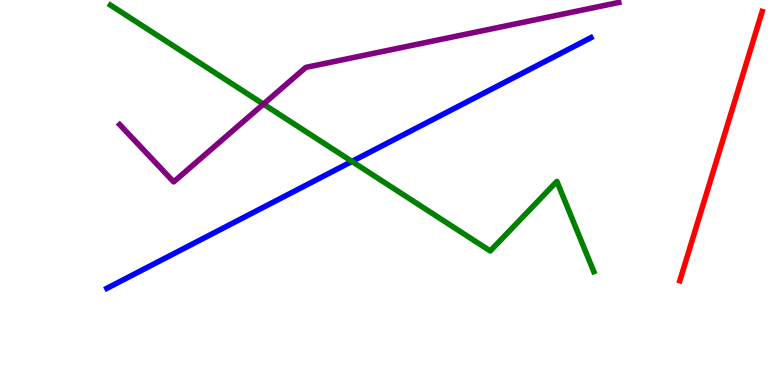[{'lines': ['blue', 'red'], 'intersections': []}, {'lines': ['green', 'red'], 'intersections': []}, {'lines': ['purple', 'red'], 'intersections': []}, {'lines': ['blue', 'green'], 'intersections': [{'x': 4.54, 'y': 5.81}]}, {'lines': ['blue', 'purple'], 'intersections': []}, {'lines': ['green', 'purple'], 'intersections': [{'x': 3.4, 'y': 7.3}]}]